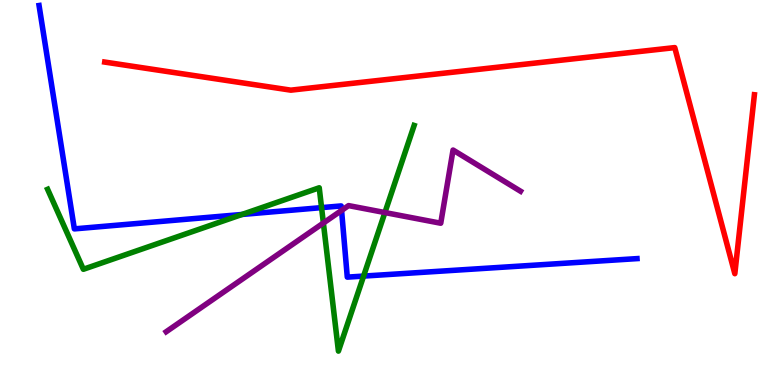[{'lines': ['blue', 'red'], 'intersections': []}, {'lines': ['green', 'red'], 'intersections': []}, {'lines': ['purple', 'red'], 'intersections': []}, {'lines': ['blue', 'green'], 'intersections': [{'x': 3.12, 'y': 4.43}, {'x': 4.15, 'y': 4.61}, {'x': 4.69, 'y': 2.83}]}, {'lines': ['blue', 'purple'], 'intersections': [{'x': 4.41, 'y': 4.53}]}, {'lines': ['green', 'purple'], 'intersections': [{'x': 4.17, 'y': 4.21}, {'x': 4.97, 'y': 4.48}]}]